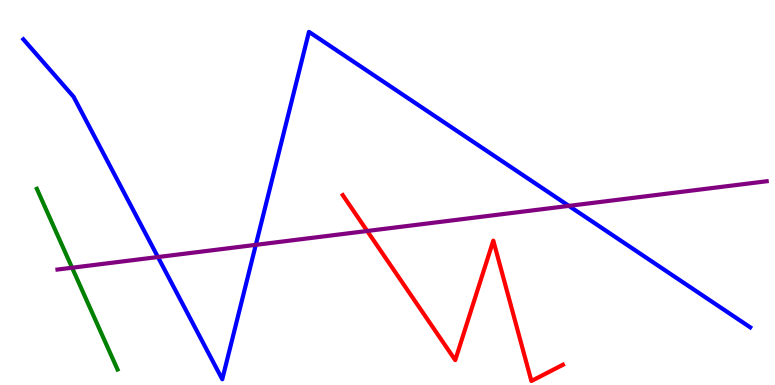[{'lines': ['blue', 'red'], 'intersections': []}, {'lines': ['green', 'red'], 'intersections': []}, {'lines': ['purple', 'red'], 'intersections': [{'x': 4.74, 'y': 4.0}]}, {'lines': ['blue', 'green'], 'intersections': []}, {'lines': ['blue', 'purple'], 'intersections': [{'x': 2.04, 'y': 3.32}, {'x': 3.3, 'y': 3.64}, {'x': 7.34, 'y': 4.65}]}, {'lines': ['green', 'purple'], 'intersections': [{'x': 0.93, 'y': 3.05}]}]